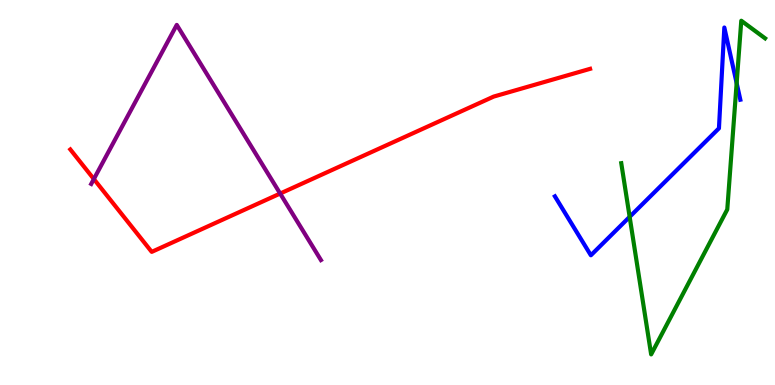[{'lines': ['blue', 'red'], 'intersections': []}, {'lines': ['green', 'red'], 'intersections': []}, {'lines': ['purple', 'red'], 'intersections': [{'x': 1.21, 'y': 5.35}, {'x': 3.61, 'y': 4.97}]}, {'lines': ['blue', 'green'], 'intersections': [{'x': 8.12, 'y': 4.37}, {'x': 9.51, 'y': 7.84}]}, {'lines': ['blue', 'purple'], 'intersections': []}, {'lines': ['green', 'purple'], 'intersections': []}]